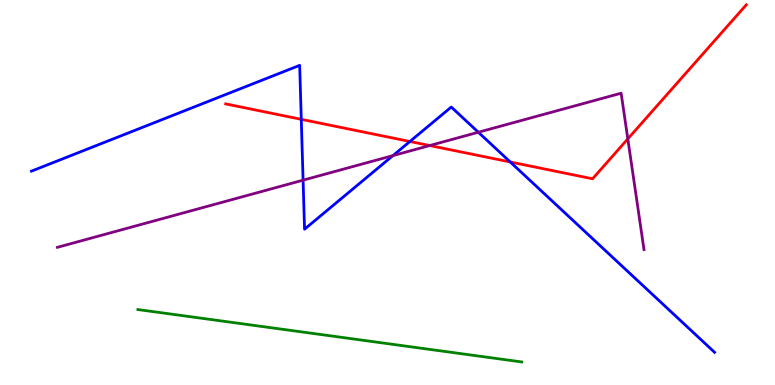[{'lines': ['blue', 'red'], 'intersections': [{'x': 3.89, 'y': 6.9}, {'x': 5.29, 'y': 6.32}, {'x': 6.58, 'y': 5.79}]}, {'lines': ['green', 'red'], 'intersections': []}, {'lines': ['purple', 'red'], 'intersections': [{'x': 5.54, 'y': 6.22}, {'x': 8.1, 'y': 6.39}]}, {'lines': ['blue', 'green'], 'intersections': []}, {'lines': ['blue', 'purple'], 'intersections': [{'x': 3.91, 'y': 5.32}, {'x': 5.07, 'y': 5.96}, {'x': 6.17, 'y': 6.56}]}, {'lines': ['green', 'purple'], 'intersections': []}]